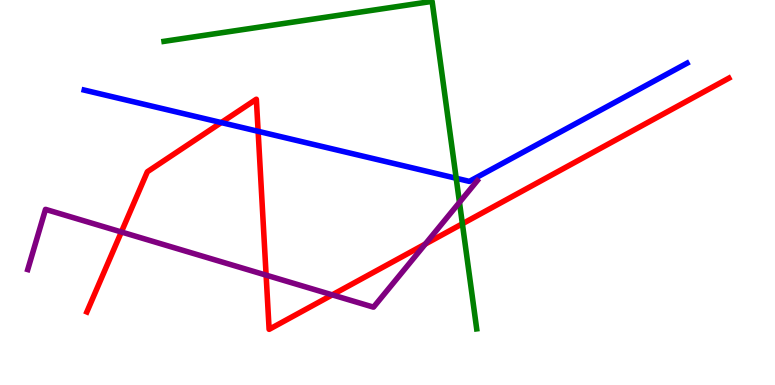[{'lines': ['blue', 'red'], 'intersections': [{'x': 2.86, 'y': 6.82}, {'x': 3.33, 'y': 6.59}]}, {'lines': ['green', 'red'], 'intersections': [{'x': 5.97, 'y': 4.19}]}, {'lines': ['purple', 'red'], 'intersections': [{'x': 1.57, 'y': 3.97}, {'x': 3.43, 'y': 2.85}, {'x': 4.29, 'y': 2.34}, {'x': 5.49, 'y': 3.66}]}, {'lines': ['blue', 'green'], 'intersections': [{'x': 5.89, 'y': 5.37}]}, {'lines': ['blue', 'purple'], 'intersections': []}, {'lines': ['green', 'purple'], 'intersections': [{'x': 5.93, 'y': 4.74}]}]